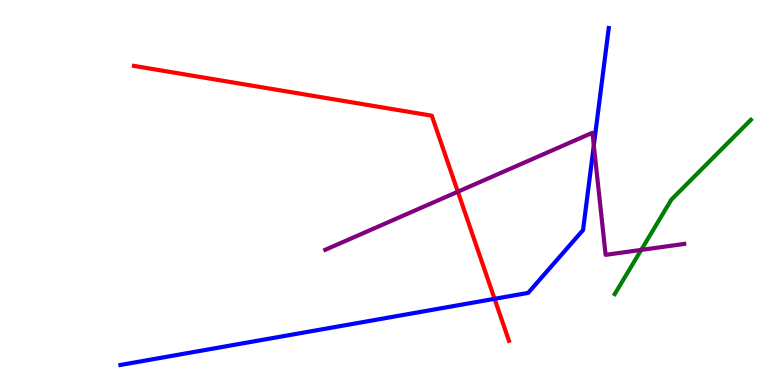[{'lines': ['blue', 'red'], 'intersections': [{'x': 6.38, 'y': 2.24}]}, {'lines': ['green', 'red'], 'intersections': []}, {'lines': ['purple', 'red'], 'intersections': [{'x': 5.91, 'y': 5.02}]}, {'lines': ['blue', 'green'], 'intersections': []}, {'lines': ['blue', 'purple'], 'intersections': [{'x': 7.66, 'y': 6.22}]}, {'lines': ['green', 'purple'], 'intersections': [{'x': 8.27, 'y': 3.51}]}]